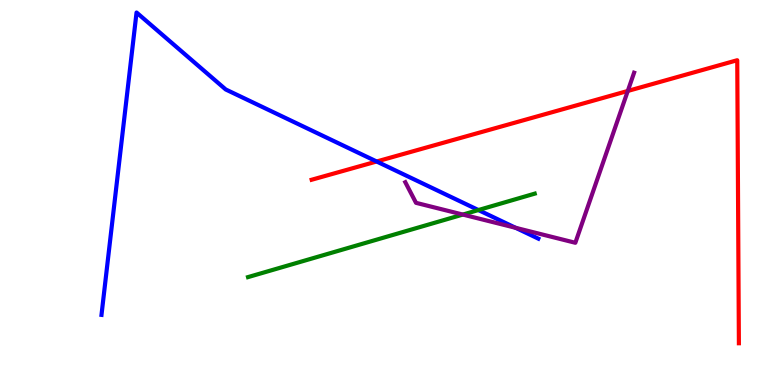[{'lines': ['blue', 'red'], 'intersections': [{'x': 4.86, 'y': 5.81}]}, {'lines': ['green', 'red'], 'intersections': []}, {'lines': ['purple', 'red'], 'intersections': [{'x': 8.1, 'y': 7.64}]}, {'lines': ['blue', 'green'], 'intersections': [{'x': 6.17, 'y': 4.54}]}, {'lines': ['blue', 'purple'], 'intersections': [{'x': 6.65, 'y': 4.08}]}, {'lines': ['green', 'purple'], 'intersections': [{'x': 5.97, 'y': 4.43}]}]